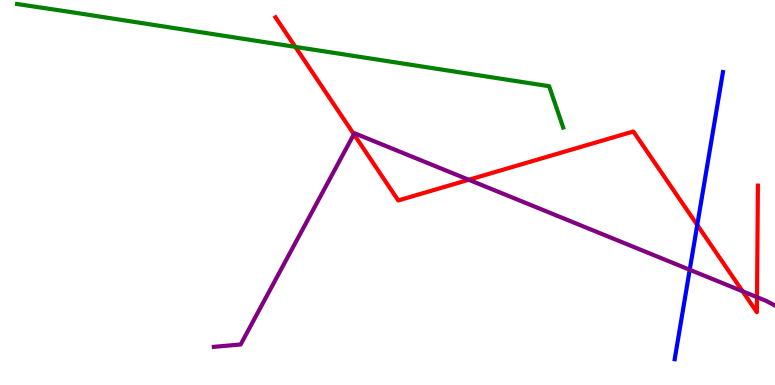[{'lines': ['blue', 'red'], 'intersections': [{'x': 9.0, 'y': 4.16}]}, {'lines': ['green', 'red'], 'intersections': [{'x': 3.81, 'y': 8.78}]}, {'lines': ['purple', 'red'], 'intersections': [{'x': 4.57, 'y': 6.51}, {'x': 6.05, 'y': 5.33}, {'x': 9.58, 'y': 2.43}, {'x': 9.77, 'y': 2.28}]}, {'lines': ['blue', 'green'], 'intersections': []}, {'lines': ['blue', 'purple'], 'intersections': [{'x': 8.9, 'y': 2.99}]}, {'lines': ['green', 'purple'], 'intersections': []}]